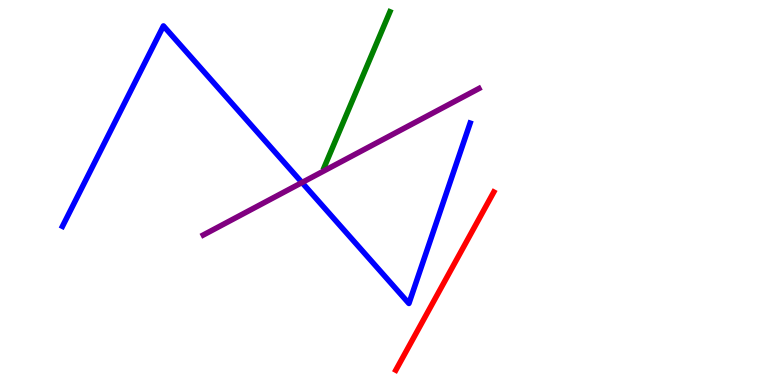[{'lines': ['blue', 'red'], 'intersections': []}, {'lines': ['green', 'red'], 'intersections': []}, {'lines': ['purple', 'red'], 'intersections': []}, {'lines': ['blue', 'green'], 'intersections': []}, {'lines': ['blue', 'purple'], 'intersections': [{'x': 3.9, 'y': 5.26}]}, {'lines': ['green', 'purple'], 'intersections': []}]